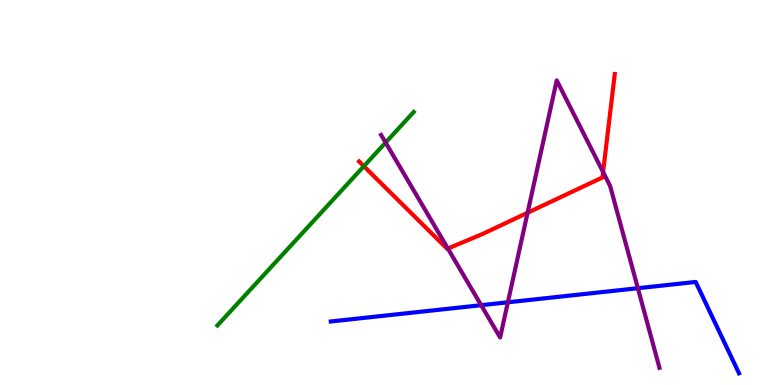[{'lines': ['blue', 'red'], 'intersections': []}, {'lines': ['green', 'red'], 'intersections': [{'x': 4.69, 'y': 5.68}]}, {'lines': ['purple', 'red'], 'intersections': [{'x': 5.78, 'y': 3.54}, {'x': 6.81, 'y': 4.47}, {'x': 7.78, 'y': 5.53}]}, {'lines': ['blue', 'green'], 'intersections': []}, {'lines': ['blue', 'purple'], 'intersections': [{'x': 6.21, 'y': 2.07}, {'x': 6.55, 'y': 2.15}, {'x': 8.23, 'y': 2.51}]}, {'lines': ['green', 'purple'], 'intersections': [{'x': 4.98, 'y': 6.3}]}]